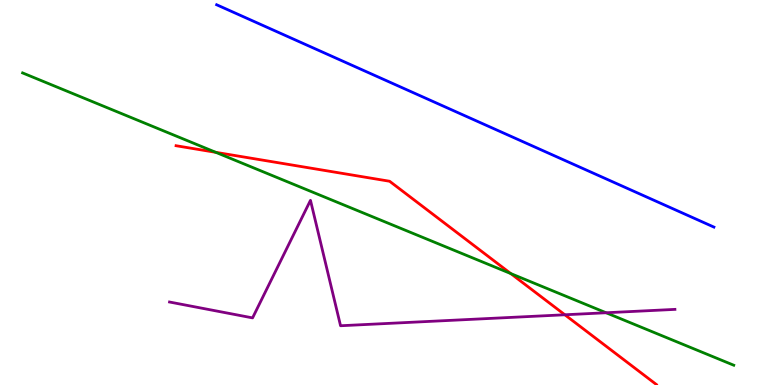[{'lines': ['blue', 'red'], 'intersections': []}, {'lines': ['green', 'red'], 'intersections': [{'x': 2.78, 'y': 6.04}, {'x': 6.59, 'y': 2.89}]}, {'lines': ['purple', 'red'], 'intersections': [{'x': 7.29, 'y': 1.82}]}, {'lines': ['blue', 'green'], 'intersections': []}, {'lines': ['blue', 'purple'], 'intersections': []}, {'lines': ['green', 'purple'], 'intersections': [{'x': 7.82, 'y': 1.88}]}]